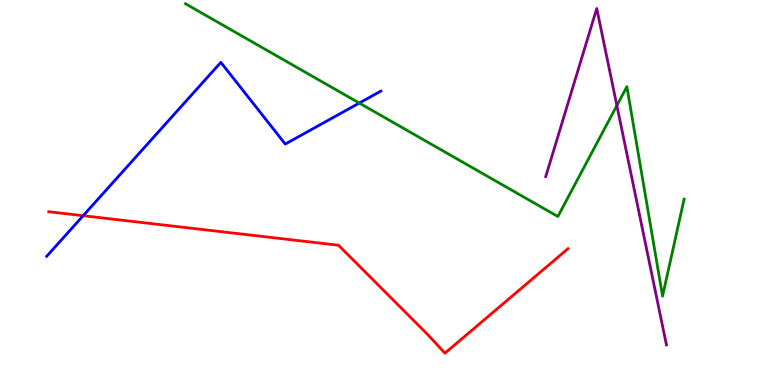[{'lines': ['blue', 'red'], 'intersections': [{'x': 1.07, 'y': 4.4}]}, {'lines': ['green', 'red'], 'intersections': []}, {'lines': ['purple', 'red'], 'intersections': []}, {'lines': ['blue', 'green'], 'intersections': [{'x': 4.64, 'y': 7.32}]}, {'lines': ['blue', 'purple'], 'intersections': []}, {'lines': ['green', 'purple'], 'intersections': [{'x': 7.96, 'y': 7.26}]}]